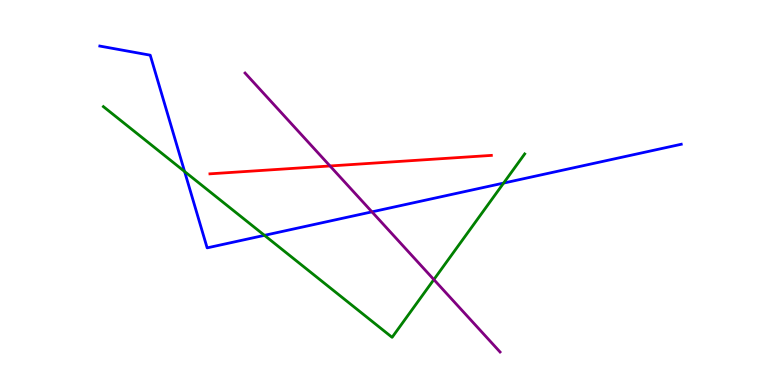[{'lines': ['blue', 'red'], 'intersections': []}, {'lines': ['green', 'red'], 'intersections': []}, {'lines': ['purple', 'red'], 'intersections': [{'x': 4.26, 'y': 5.69}]}, {'lines': ['blue', 'green'], 'intersections': [{'x': 2.38, 'y': 5.55}, {'x': 3.41, 'y': 3.89}, {'x': 6.5, 'y': 5.24}]}, {'lines': ['blue', 'purple'], 'intersections': [{'x': 4.8, 'y': 4.5}]}, {'lines': ['green', 'purple'], 'intersections': [{'x': 5.6, 'y': 2.74}]}]